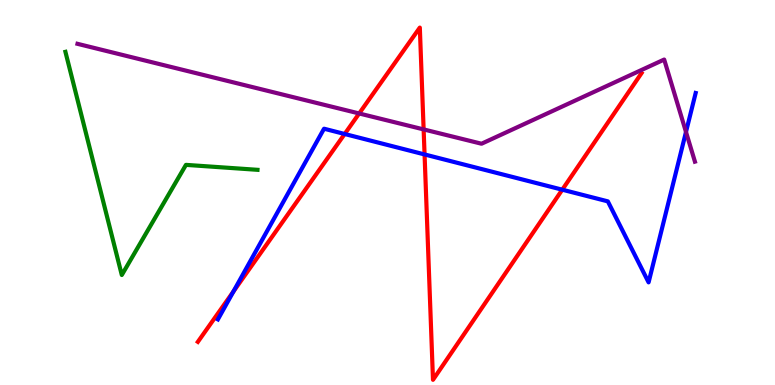[{'lines': ['blue', 'red'], 'intersections': [{'x': 3.01, 'y': 2.43}, {'x': 4.45, 'y': 6.52}, {'x': 5.48, 'y': 5.99}, {'x': 7.26, 'y': 5.07}]}, {'lines': ['green', 'red'], 'intersections': []}, {'lines': ['purple', 'red'], 'intersections': [{'x': 4.63, 'y': 7.05}, {'x': 5.47, 'y': 6.64}]}, {'lines': ['blue', 'green'], 'intersections': []}, {'lines': ['blue', 'purple'], 'intersections': [{'x': 8.85, 'y': 6.57}]}, {'lines': ['green', 'purple'], 'intersections': []}]